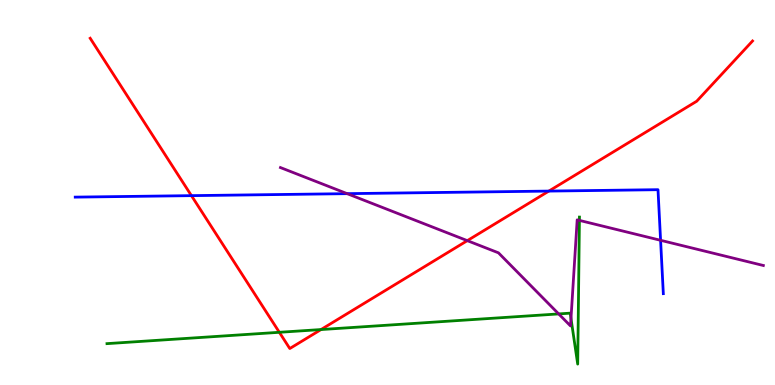[{'lines': ['blue', 'red'], 'intersections': [{'x': 2.47, 'y': 4.92}, {'x': 7.08, 'y': 5.04}]}, {'lines': ['green', 'red'], 'intersections': [{'x': 3.6, 'y': 1.37}, {'x': 4.14, 'y': 1.44}]}, {'lines': ['purple', 'red'], 'intersections': [{'x': 6.03, 'y': 3.75}]}, {'lines': ['blue', 'green'], 'intersections': []}, {'lines': ['blue', 'purple'], 'intersections': [{'x': 4.48, 'y': 4.97}, {'x': 8.52, 'y': 3.76}]}, {'lines': ['green', 'purple'], 'intersections': [{'x': 7.21, 'y': 1.85}, {'x': 7.37, 'y': 1.73}, {'x': 7.48, 'y': 4.28}]}]